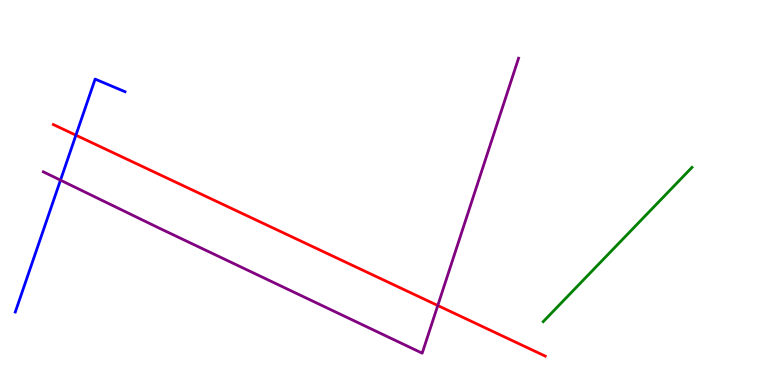[{'lines': ['blue', 'red'], 'intersections': [{'x': 0.979, 'y': 6.49}]}, {'lines': ['green', 'red'], 'intersections': []}, {'lines': ['purple', 'red'], 'intersections': [{'x': 5.65, 'y': 2.06}]}, {'lines': ['blue', 'green'], 'intersections': []}, {'lines': ['blue', 'purple'], 'intersections': [{'x': 0.78, 'y': 5.32}]}, {'lines': ['green', 'purple'], 'intersections': []}]